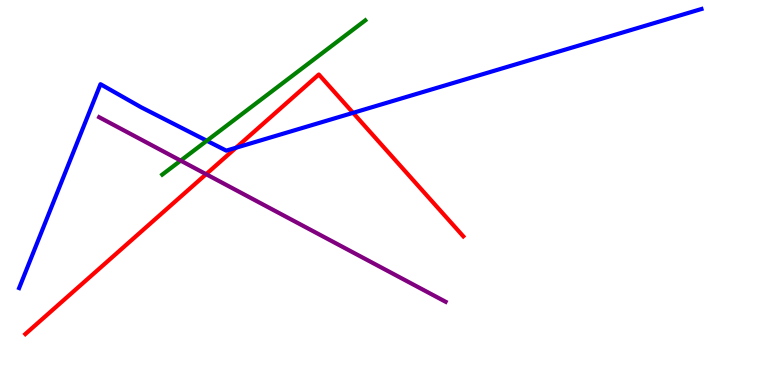[{'lines': ['blue', 'red'], 'intersections': [{'x': 3.05, 'y': 6.16}, {'x': 4.56, 'y': 7.07}]}, {'lines': ['green', 'red'], 'intersections': []}, {'lines': ['purple', 'red'], 'intersections': [{'x': 2.66, 'y': 5.48}]}, {'lines': ['blue', 'green'], 'intersections': [{'x': 2.67, 'y': 6.34}]}, {'lines': ['blue', 'purple'], 'intersections': []}, {'lines': ['green', 'purple'], 'intersections': [{'x': 2.33, 'y': 5.83}]}]